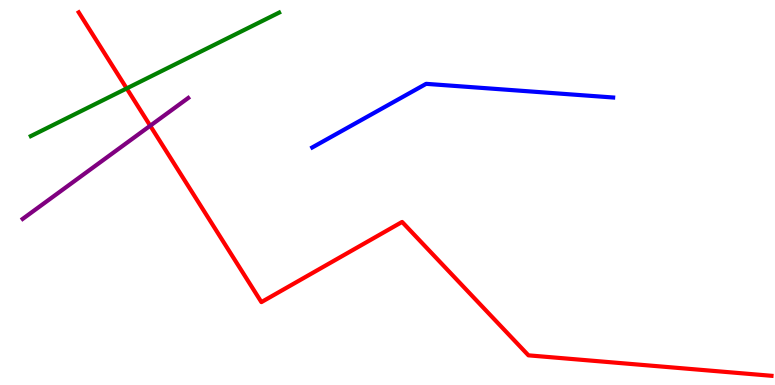[{'lines': ['blue', 'red'], 'intersections': []}, {'lines': ['green', 'red'], 'intersections': [{'x': 1.63, 'y': 7.7}]}, {'lines': ['purple', 'red'], 'intersections': [{'x': 1.94, 'y': 6.73}]}, {'lines': ['blue', 'green'], 'intersections': []}, {'lines': ['blue', 'purple'], 'intersections': []}, {'lines': ['green', 'purple'], 'intersections': []}]